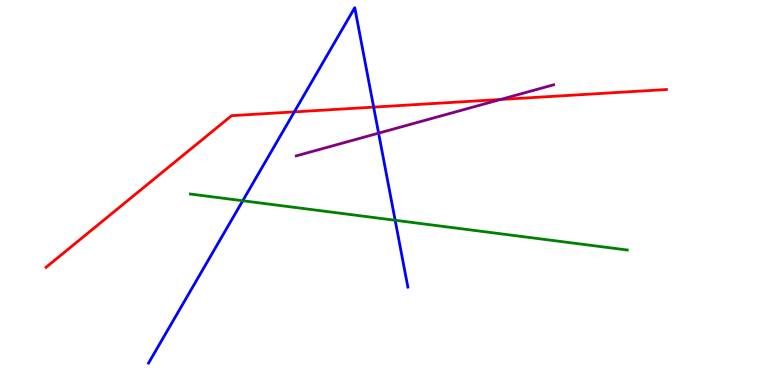[{'lines': ['blue', 'red'], 'intersections': [{'x': 3.8, 'y': 7.09}, {'x': 4.82, 'y': 7.22}]}, {'lines': ['green', 'red'], 'intersections': []}, {'lines': ['purple', 'red'], 'intersections': [{'x': 6.46, 'y': 7.42}]}, {'lines': ['blue', 'green'], 'intersections': [{'x': 3.13, 'y': 4.79}, {'x': 5.1, 'y': 4.28}]}, {'lines': ['blue', 'purple'], 'intersections': [{'x': 4.89, 'y': 6.54}]}, {'lines': ['green', 'purple'], 'intersections': []}]